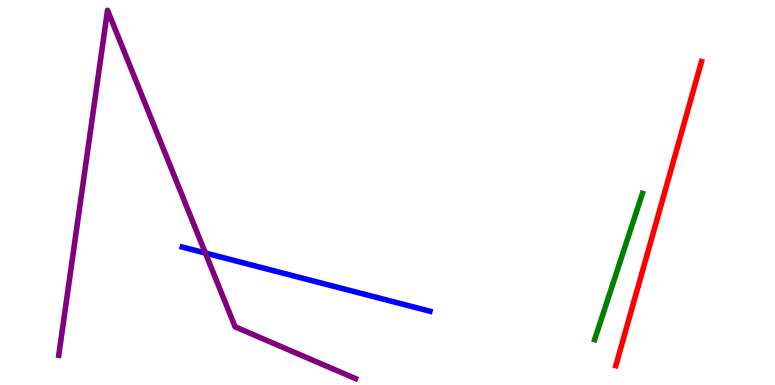[{'lines': ['blue', 'red'], 'intersections': []}, {'lines': ['green', 'red'], 'intersections': []}, {'lines': ['purple', 'red'], 'intersections': []}, {'lines': ['blue', 'green'], 'intersections': []}, {'lines': ['blue', 'purple'], 'intersections': [{'x': 2.65, 'y': 3.43}]}, {'lines': ['green', 'purple'], 'intersections': []}]